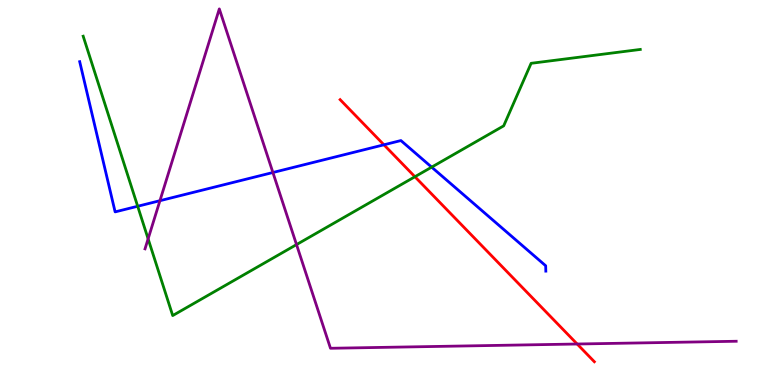[{'lines': ['blue', 'red'], 'intersections': [{'x': 4.95, 'y': 6.24}]}, {'lines': ['green', 'red'], 'intersections': [{'x': 5.35, 'y': 5.41}]}, {'lines': ['purple', 'red'], 'intersections': [{'x': 7.45, 'y': 1.06}]}, {'lines': ['blue', 'green'], 'intersections': [{'x': 1.78, 'y': 4.64}, {'x': 5.57, 'y': 5.66}]}, {'lines': ['blue', 'purple'], 'intersections': [{'x': 2.06, 'y': 4.79}, {'x': 3.52, 'y': 5.52}]}, {'lines': ['green', 'purple'], 'intersections': [{'x': 1.91, 'y': 3.8}, {'x': 3.83, 'y': 3.65}]}]